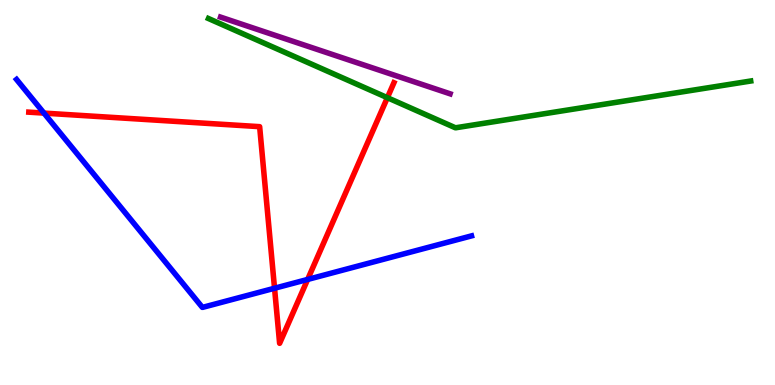[{'lines': ['blue', 'red'], 'intersections': [{'x': 0.567, 'y': 7.06}, {'x': 3.54, 'y': 2.51}, {'x': 3.97, 'y': 2.74}]}, {'lines': ['green', 'red'], 'intersections': [{'x': 5.0, 'y': 7.46}]}, {'lines': ['purple', 'red'], 'intersections': []}, {'lines': ['blue', 'green'], 'intersections': []}, {'lines': ['blue', 'purple'], 'intersections': []}, {'lines': ['green', 'purple'], 'intersections': []}]